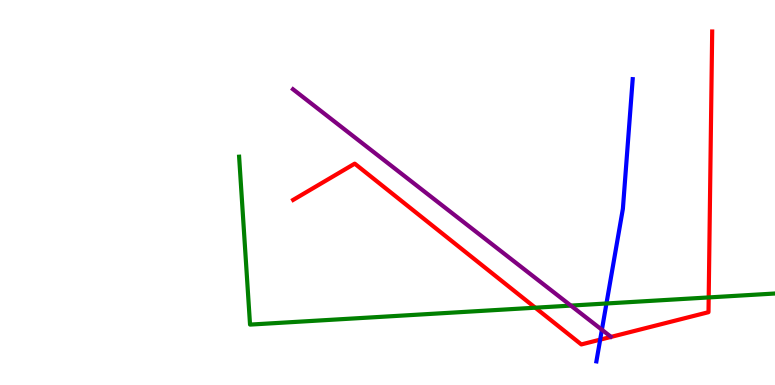[{'lines': ['blue', 'red'], 'intersections': [{'x': 7.74, 'y': 1.18}]}, {'lines': ['green', 'red'], 'intersections': [{'x': 6.91, 'y': 2.01}, {'x': 9.14, 'y': 2.27}]}, {'lines': ['purple', 'red'], 'intersections': []}, {'lines': ['blue', 'green'], 'intersections': [{'x': 7.83, 'y': 2.12}]}, {'lines': ['blue', 'purple'], 'intersections': [{'x': 7.77, 'y': 1.43}]}, {'lines': ['green', 'purple'], 'intersections': [{'x': 7.37, 'y': 2.06}]}]